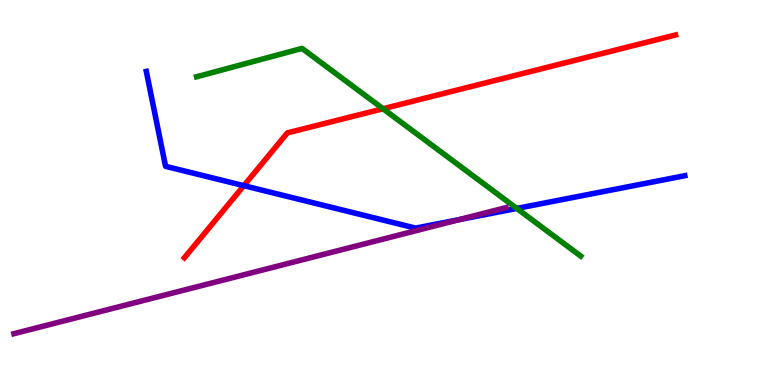[{'lines': ['blue', 'red'], 'intersections': [{'x': 3.15, 'y': 5.18}]}, {'lines': ['green', 'red'], 'intersections': [{'x': 4.94, 'y': 7.18}]}, {'lines': ['purple', 'red'], 'intersections': []}, {'lines': ['blue', 'green'], 'intersections': [{'x': 6.67, 'y': 4.59}]}, {'lines': ['blue', 'purple'], 'intersections': [{'x': 5.92, 'y': 4.29}]}, {'lines': ['green', 'purple'], 'intersections': []}]